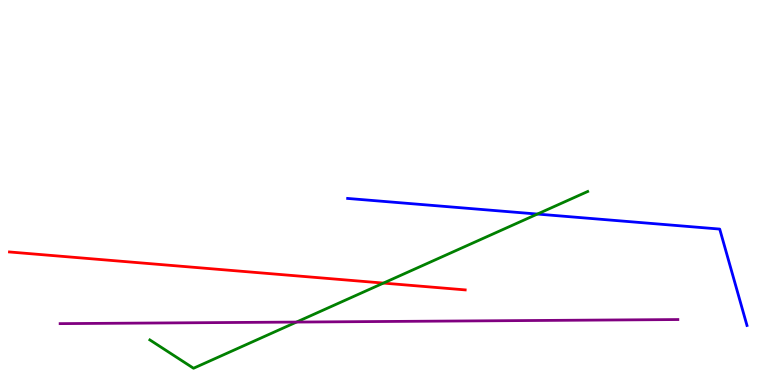[{'lines': ['blue', 'red'], 'intersections': []}, {'lines': ['green', 'red'], 'intersections': [{'x': 4.95, 'y': 2.65}]}, {'lines': ['purple', 'red'], 'intersections': []}, {'lines': ['blue', 'green'], 'intersections': [{'x': 6.93, 'y': 4.44}]}, {'lines': ['blue', 'purple'], 'intersections': []}, {'lines': ['green', 'purple'], 'intersections': [{'x': 3.83, 'y': 1.63}]}]